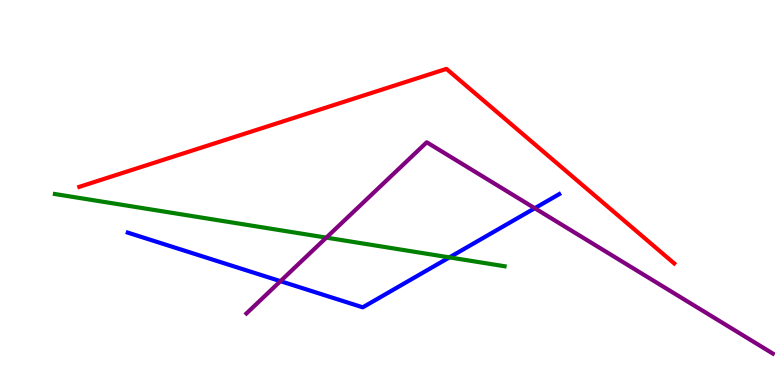[{'lines': ['blue', 'red'], 'intersections': []}, {'lines': ['green', 'red'], 'intersections': []}, {'lines': ['purple', 'red'], 'intersections': []}, {'lines': ['blue', 'green'], 'intersections': [{'x': 5.8, 'y': 3.31}]}, {'lines': ['blue', 'purple'], 'intersections': [{'x': 3.62, 'y': 2.7}, {'x': 6.9, 'y': 4.59}]}, {'lines': ['green', 'purple'], 'intersections': [{'x': 4.21, 'y': 3.83}]}]